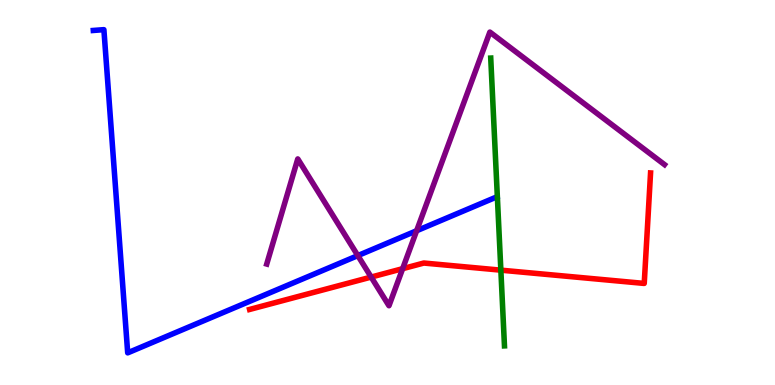[{'lines': ['blue', 'red'], 'intersections': []}, {'lines': ['green', 'red'], 'intersections': [{'x': 6.46, 'y': 2.98}]}, {'lines': ['purple', 'red'], 'intersections': [{'x': 4.79, 'y': 2.8}, {'x': 5.2, 'y': 3.02}]}, {'lines': ['blue', 'green'], 'intersections': []}, {'lines': ['blue', 'purple'], 'intersections': [{'x': 4.62, 'y': 3.36}, {'x': 5.38, 'y': 4.01}]}, {'lines': ['green', 'purple'], 'intersections': []}]